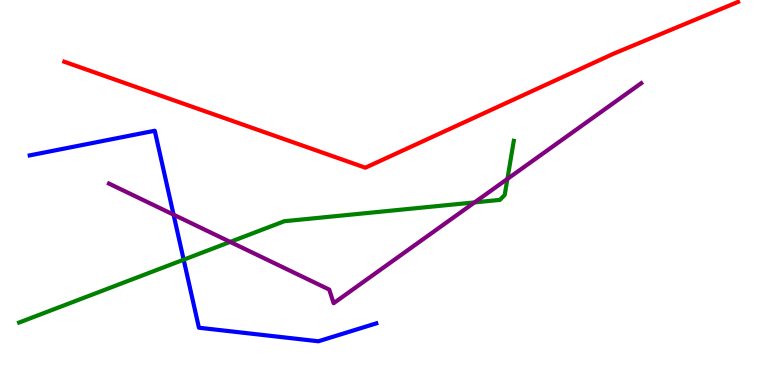[{'lines': ['blue', 'red'], 'intersections': []}, {'lines': ['green', 'red'], 'intersections': []}, {'lines': ['purple', 'red'], 'intersections': []}, {'lines': ['blue', 'green'], 'intersections': [{'x': 2.37, 'y': 3.25}]}, {'lines': ['blue', 'purple'], 'intersections': [{'x': 2.24, 'y': 4.42}]}, {'lines': ['green', 'purple'], 'intersections': [{'x': 2.97, 'y': 3.72}, {'x': 6.12, 'y': 4.74}, {'x': 6.55, 'y': 5.35}]}]